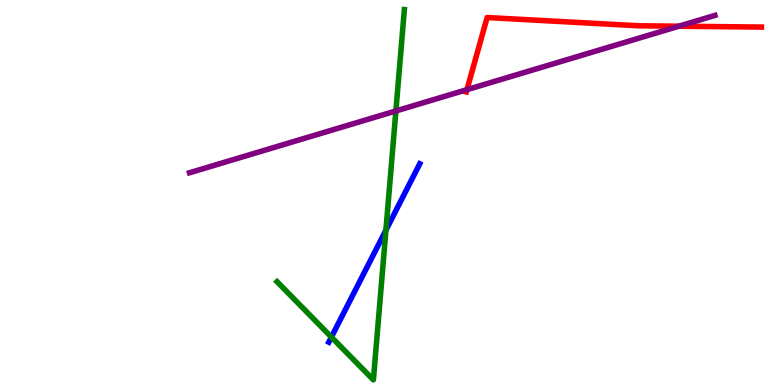[{'lines': ['blue', 'red'], 'intersections': []}, {'lines': ['green', 'red'], 'intersections': []}, {'lines': ['purple', 'red'], 'intersections': [{'x': 6.02, 'y': 7.67}, {'x': 8.76, 'y': 9.32}]}, {'lines': ['blue', 'green'], 'intersections': [{'x': 4.28, 'y': 1.24}, {'x': 4.98, 'y': 4.02}]}, {'lines': ['blue', 'purple'], 'intersections': []}, {'lines': ['green', 'purple'], 'intersections': [{'x': 5.11, 'y': 7.12}]}]